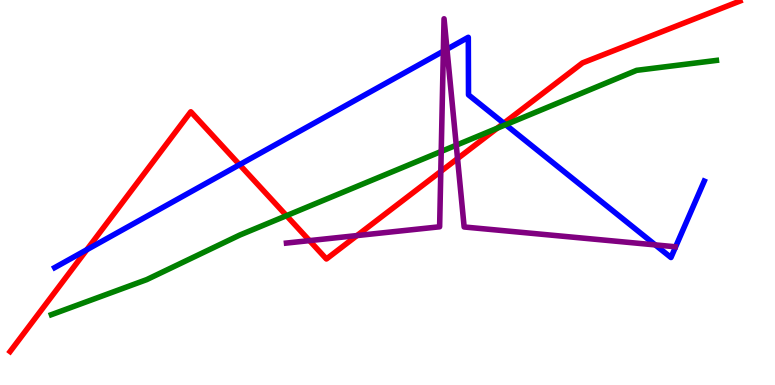[{'lines': ['blue', 'red'], 'intersections': [{'x': 1.12, 'y': 3.51}, {'x': 3.09, 'y': 5.72}, {'x': 6.5, 'y': 6.8}]}, {'lines': ['green', 'red'], 'intersections': [{'x': 3.7, 'y': 4.4}, {'x': 6.42, 'y': 6.67}]}, {'lines': ['purple', 'red'], 'intersections': [{'x': 3.99, 'y': 3.75}, {'x': 4.61, 'y': 3.88}, {'x': 5.69, 'y': 5.55}, {'x': 5.9, 'y': 5.88}]}, {'lines': ['blue', 'green'], 'intersections': [{'x': 6.52, 'y': 6.76}]}, {'lines': ['blue', 'purple'], 'intersections': [{'x': 5.72, 'y': 8.67}, {'x': 5.77, 'y': 8.72}, {'x': 8.45, 'y': 3.64}]}, {'lines': ['green', 'purple'], 'intersections': [{'x': 5.69, 'y': 6.07}, {'x': 5.89, 'y': 6.23}]}]